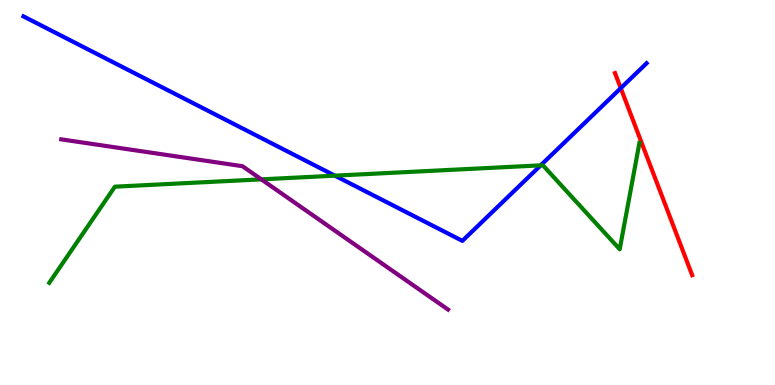[{'lines': ['blue', 'red'], 'intersections': [{'x': 8.01, 'y': 7.71}]}, {'lines': ['green', 'red'], 'intersections': []}, {'lines': ['purple', 'red'], 'intersections': []}, {'lines': ['blue', 'green'], 'intersections': [{'x': 4.32, 'y': 5.44}, {'x': 6.98, 'y': 5.71}]}, {'lines': ['blue', 'purple'], 'intersections': []}, {'lines': ['green', 'purple'], 'intersections': [{'x': 3.37, 'y': 5.34}]}]